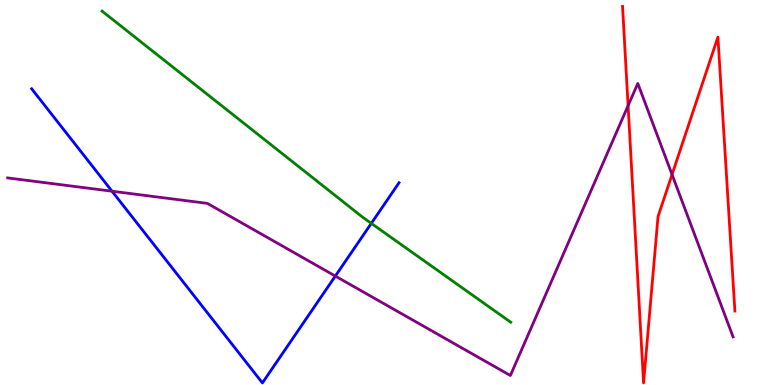[{'lines': ['blue', 'red'], 'intersections': []}, {'lines': ['green', 'red'], 'intersections': []}, {'lines': ['purple', 'red'], 'intersections': [{'x': 8.1, 'y': 7.26}, {'x': 8.67, 'y': 5.47}]}, {'lines': ['blue', 'green'], 'intersections': [{'x': 4.79, 'y': 4.2}]}, {'lines': ['blue', 'purple'], 'intersections': [{'x': 1.45, 'y': 5.03}, {'x': 4.33, 'y': 2.83}]}, {'lines': ['green', 'purple'], 'intersections': []}]